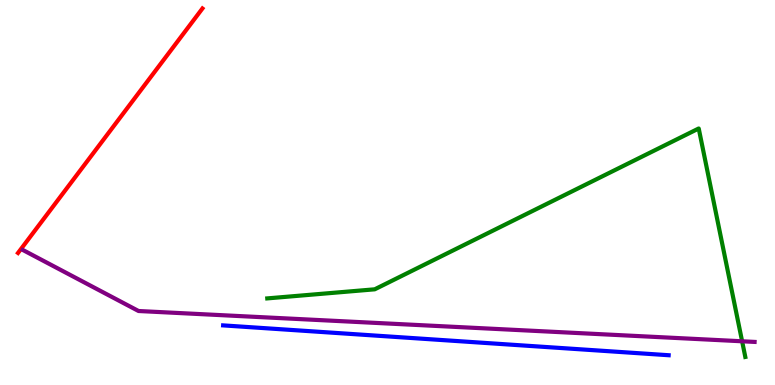[{'lines': ['blue', 'red'], 'intersections': []}, {'lines': ['green', 'red'], 'intersections': []}, {'lines': ['purple', 'red'], 'intersections': []}, {'lines': ['blue', 'green'], 'intersections': []}, {'lines': ['blue', 'purple'], 'intersections': []}, {'lines': ['green', 'purple'], 'intersections': [{'x': 9.58, 'y': 1.14}]}]